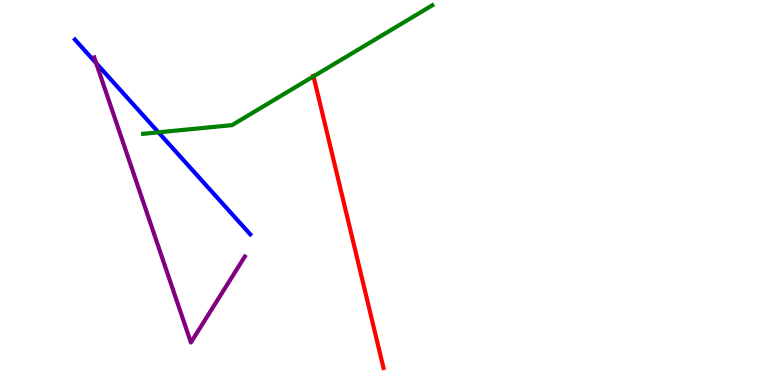[{'lines': ['blue', 'red'], 'intersections': []}, {'lines': ['green', 'red'], 'intersections': [{'x': 4.05, 'y': 8.02}]}, {'lines': ['purple', 'red'], 'intersections': []}, {'lines': ['blue', 'green'], 'intersections': [{'x': 2.04, 'y': 6.56}]}, {'lines': ['blue', 'purple'], 'intersections': [{'x': 1.24, 'y': 8.36}]}, {'lines': ['green', 'purple'], 'intersections': []}]